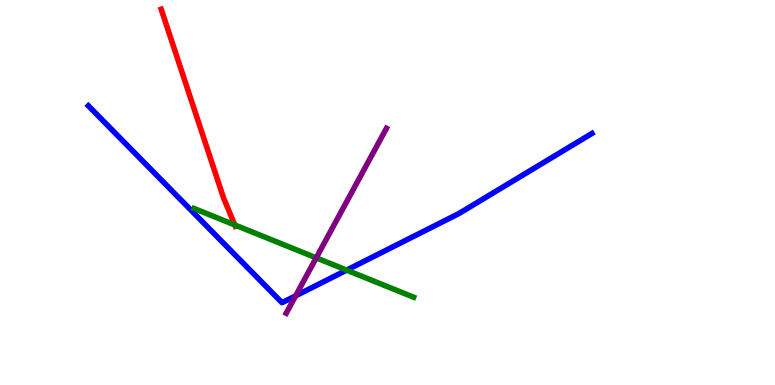[{'lines': ['blue', 'red'], 'intersections': []}, {'lines': ['green', 'red'], 'intersections': [{'x': 3.03, 'y': 4.16}]}, {'lines': ['purple', 'red'], 'intersections': []}, {'lines': ['blue', 'green'], 'intersections': [{'x': 4.47, 'y': 2.98}]}, {'lines': ['blue', 'purple'], 'intersections': [{'x': 3.81, 'y': 2.32}]}, {'lines': ['green', 'purple'], 'intersections': [{'x': 4.08, 'y': 3.3}]}]